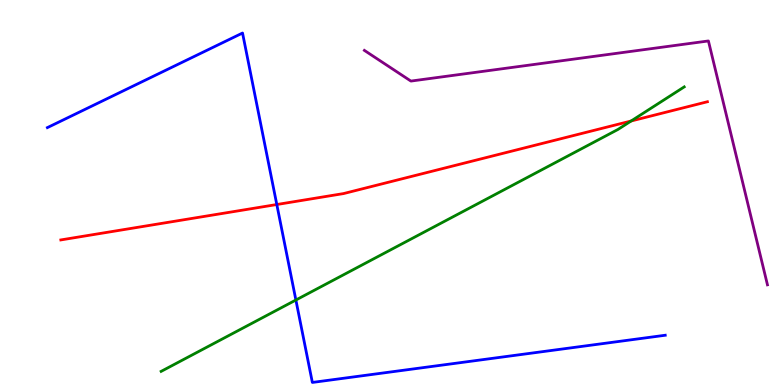[{'lines': ['blue', 'red'], 'intersections': [{'x': 3.57, 'y': 4.69}]}, {'lines': ['green', 'red'], 'intersections': [{'x': 8.14, 'y': 6.86}]}, {'lines': ['purple', 'red'], 'intersections': []}, {'lines': ['blue', 'green'], 'intersections': [{'x': 3.82, 'y': 2.21}]}, {'lines': ['blue', 'purple'], 'intersections': []}, {'lines': ['green', 'purple'], 'intersections': []}]